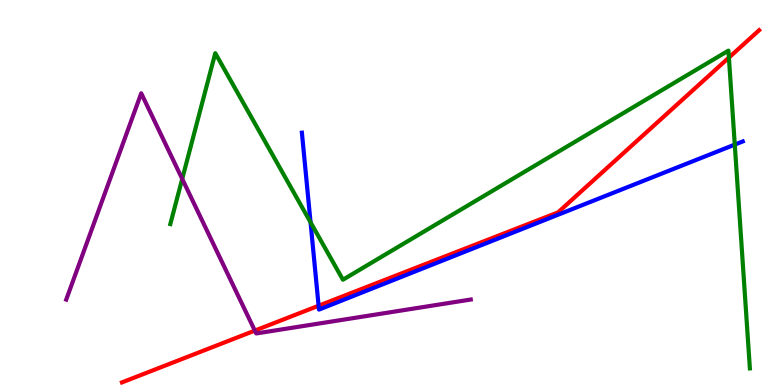[{'lines': ['blue', 'red'], 'intersections': [{'x': 4.11, 'y': 2.06}]}, {'lines': ['green', 'red'], 'intersections': [{'x': 9.41, 'y': 8.5}]}, {'lines': ['purple', 'red'], 'intersections': [{'x': 3.29, 'y': 1.41}]}, {'lines': ['blue', 'green'], 'intersections': [{'x': 4.01, 'y': 4.23}, {'x': 9.48, 'y': 6.24}]}, {'lines': ['blue', 'purple'], 'intersections': []}, {'lines': ['green', 'purple'], 'intersections': [{'x': 2.35, 'y': 5.35}]}]